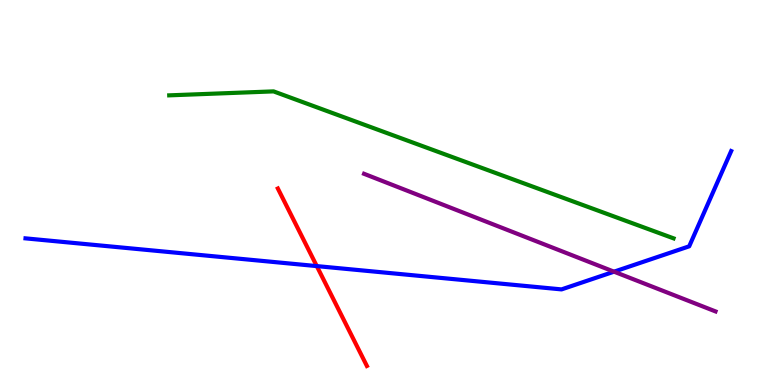[{'lines': ['blue', 'red'], 'intersections': [{'x': 4.09, 'y': 3.09}]}, {'lines': ['green', 'red'], 'intersections': []}, {'lines': ['purple', 'red'], 'intersections': []}, {'lines': ['blue', 'green'], 'intersections': []}, {'lines': ['blue', 'purple'], 'intersections': [{'x': 7.92, 'y': 2.94}]}, {'lines': ['green', 'purple'], 'intersections': []}]